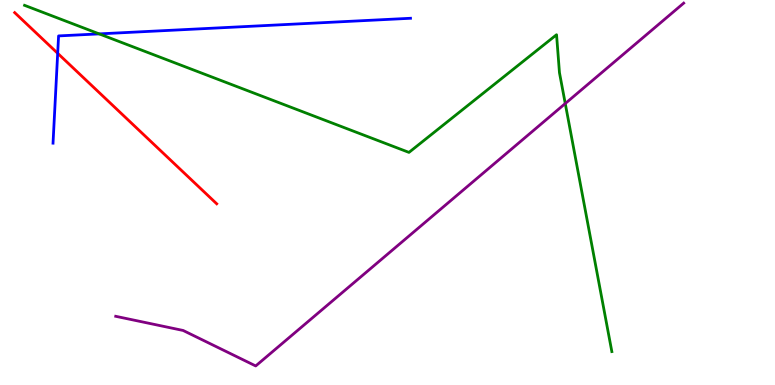[{'lines': ['blue', 'red'], 'intersections': [{'x': 0.744, 'y': 8.62}]}, {'lines': ['green', 'red'], 'intersections': []}, {'lines': ['purple', 'red'], 'intersections': []}, {'lines': ['blue', 'green'], 'intersections': [{'x': 1.28, 'y': 9.12}]}, {'lines': ['blue', 'purple'], 'intersections': []}, {'lines': ['green', 'purple'], 'intersections': [{'x': 7.29, 'y': 7.31}]}]